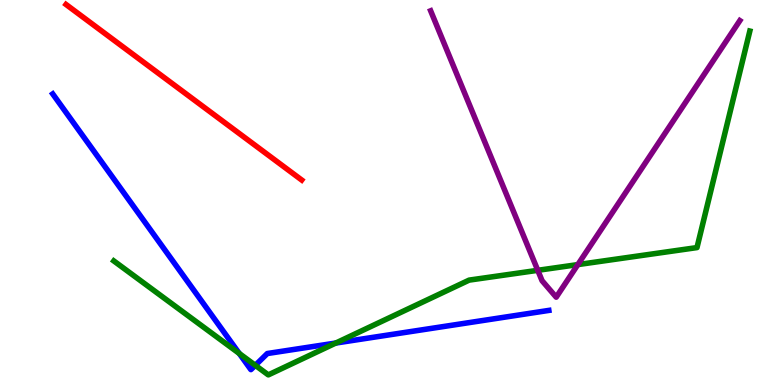[{'lines': ['blue', 'red'], 'intersections': []}, {'lines': ['green', 'red'], 'intersections': []}, {'lines': ['purple', 'red'], 'intersections': []}, {'lines': ['blue', 'green'], 'intersections': [{'x': 3.09, 'y': 0.819}, {'x': 3.29, 'y': 0.512}, {'x': 4.33, 'y': 1.09}]}, {'lines': ['blue', 'purple'], 'intersections': []}, {'lines': ['green', 'purple'], 'intersections': [{'x': 6.94, 'y': 2.98}, {'x': 7.46, 'y': 3.13}]}]